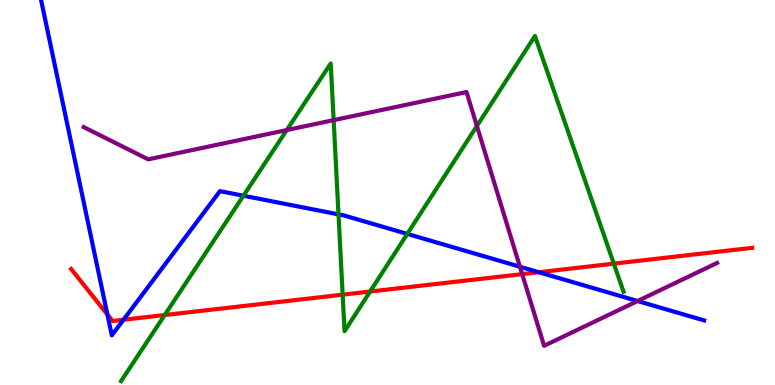[{'lines': ['blue', 'red'], 'intersections': [{'x': 1.39, 'y': 1.83}, {'x': 1.59, 'y': 1.69}, {'x': 6.95, 'y': 2.93}]}, {'lines': ['green', 'red'], 'intersections': [{'x': 2.13, 'y': 1.82}, {'x': 4.42, 'y': 2.35}, {'x': 4.78, 'y': 2.43}, {'x': 7.92, 'y': 3.15}]}, {'lines': ['purple', 'red'], 'intersections': [{'x': 6.74, 'y': 2.88}]}, {'lines': ['blue', 'green'], 'intersections': [{'x': 3.14, 'y': 4.92}, {'x': 4.37, 'y': 4.43}, {'x': 5.26, 'y': 3.92}]}, {'lines': ['blue', 'purple'], 'intersections': [{'x': 6.71, 'y': 3.07}, {'x': 8.23, 'y': 2.18}]}, {'lines': ['green', 'purple'], 'intersections': [{'x': 3.7, 'y': 6.62}, {'x': 4.31, 'y': 6.88}, {'x': 6.15, 'y': 6.73}]}]